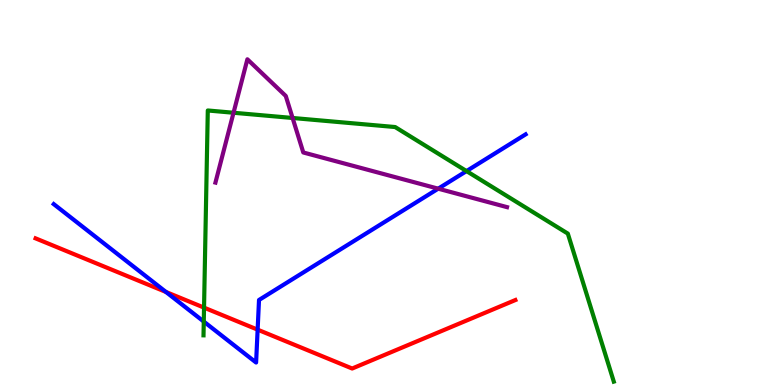[{'lines': ['blue', 'red'], 'intersections': [{'x': 2.14, 'y': 2.42}, {'x': 3.32, 'y': 1.44}]}, {'lines': ['green', 'red'], 'intersections': [{'x': 2.63, 'y': 2.01}]}, {'lines': ['purple', 'red'], 'intersections': []}, {'lines': ['blue', 'green'], 'intersections': [{'x': 2.63, 'y': 1.65}, {'x': 6.02, 'y': 5.56}]}, {'lines': ['blue', 'purple'], 'intersections': [{'x': 5.65, 'y': 5.1}]}, {'lines': ['green', 'purple'], 'intersections': [{'x': 3.01, 'y': 7.07}, {'x': 3.78, 'y': 6.94}]}]